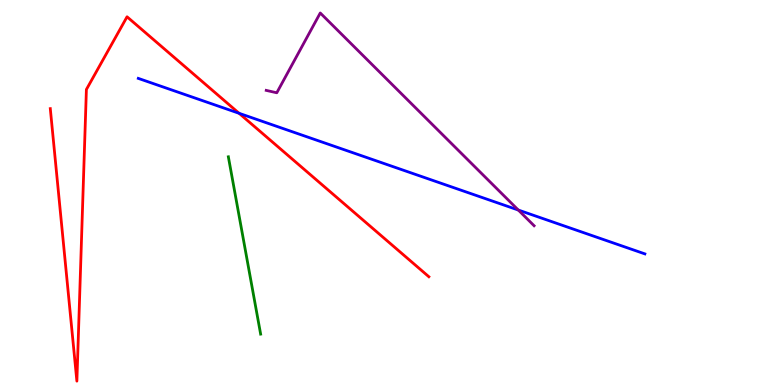[{'lines': ['blue', 'red'], 'intersections': [{'x': 3.09, 'y': 7.06}]}, {'lines': ['green', 'red'], 'intersections': []}, {'lines': ['purple', 'red'], 'intersections': []}, {'lines': ['blue', 'green'], 'intersections': []}, {'lines': ['blue', 'purple'], 'intersections': [{'x': 6.69, 'y': 4.54}]}, {'lines': ['green', 'purple'], 'intersections': []}]